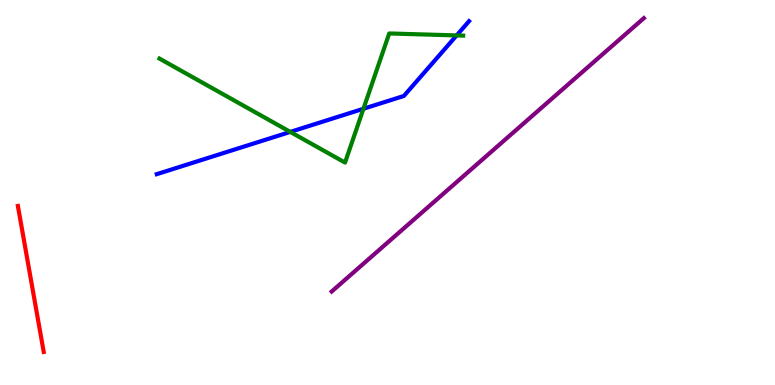[{'lines': ['blue', 'red'], 'intersections': []}, {'lines': ['green', 'red'], 'intersections': []}, {'lines': ['purple', 'red'], 'intersections': []}, {'lines': ['blue', 'green'], 'intersections': [{'x': 3.75, 'y': 6.57}, {'x': 4.69, 'y': 7.18}, {'x': 5.89, 'y': 9.08}]}, {'lines': ['blue', 'purple'], 'intersections': []}, {'lines': ['green', 'purple'], 'intersections': []}]